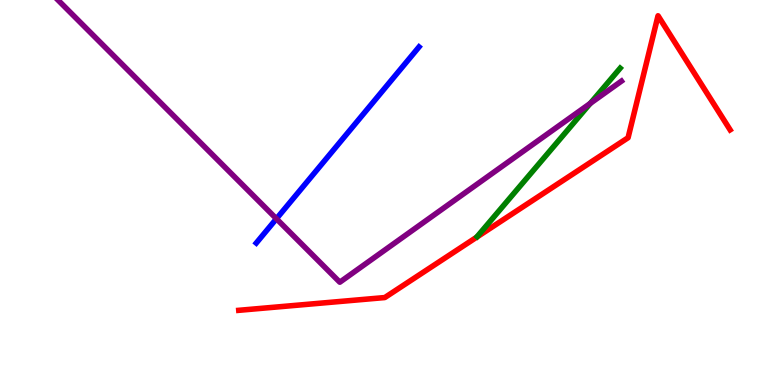[{'lines': ['blue', 'red'], 'intersections': []}, {'lines': ['green', 'red'], 'intersections': []}, {'lines': ['purple', 'red'], 'intersections': []}, {'lines': ['blue', 'green'], 'intersections': []}, {'lines': ['blue', 'purple'], 'intersections': [{'x': 3.57, 'y': 4.32}]}, {'lines': ['green', 'purple'], 'intersections': [{'x': 7.62, 'y': 7.31}]}]